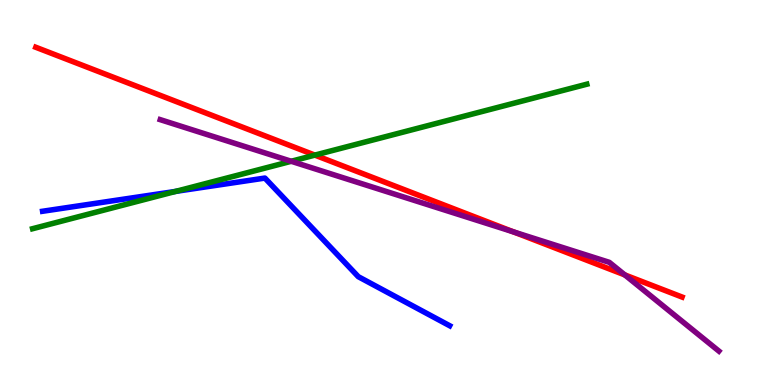[{'lines': ['blue', 'red'], 'intersections': []}, {'lines': ['green', 'red'], 'intersections': [{'x': 4.06, 'y': 5.97}]}, {'lines': ['purple', 'red'], 'intersections': [{'x': 6.63, 'y': 3.98}, {'x': 8.06, 'y': 2.86}]}, {'lines': ['blue', 'green'], 'intersections': [{'x': 2.27, 'y': 5.03}]}, {'lines': ['blue', 'purple'], 'intersections': []}, {'lines': ['green', 'purple'], 'intersections': [{'x': 3.76, 'y': 5.81}]}]